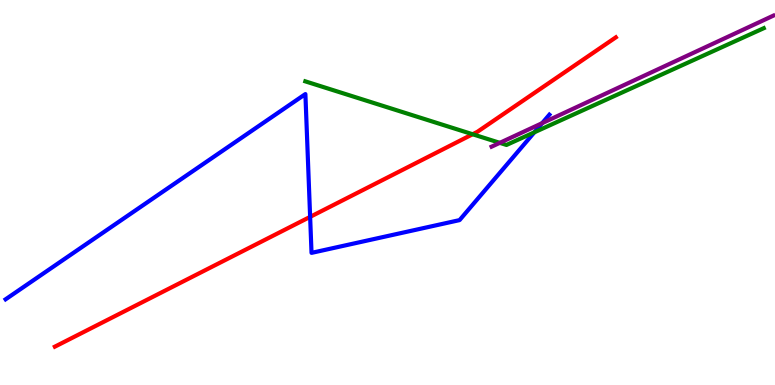[{'lines': ['blue', 'red'], 'intersections': [{'x': 4.0, 'y': 4.37}]}, {'lines': ['green', 'red'], 'intersections': [{'x': 6.1, 'y': 6.51}]}, {'lines': ['purple', 'red'], 'intersections': []}, {'lines': ['blue', 'green'], 'intersections': [{'x': 6.9, 'y': 6.56}]}, {'lines': ['blue', 'purple'], 'intersections': [{'x': 7.0, 'y': 6.8}]}, {'lines': ['green', 'purple'], 'intersections': [{'x': 6.45, 'y': 6.29}]}]